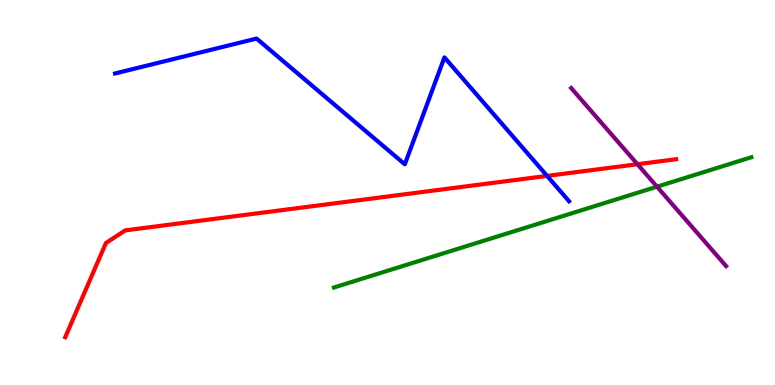[{'lines': ['blue', 'red'], 'intersections': [{'x': 7.06, 'y': 5.43}]}, {'lines': ['green', 'red'], 'intersections': []}, {'lines': ['purple', 'red'], 'intersections': [{'x': 8.23, 'y': 5.73}]}, {'lines': ['blue', 'green'], 'intersections': []}, {'lines': ['blue', 'purple'], 'intersections': []}, {'lines': ['green', 'purple'], 'intersections': [{'x': 8.48, 'y': 5.15}]}]